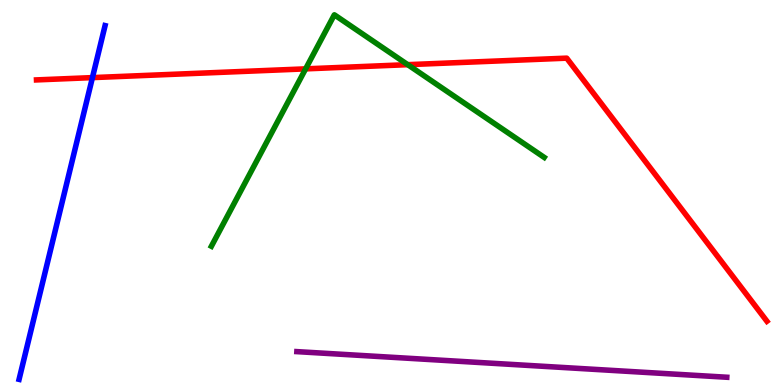[{'lines': ['blue', 'red'], 'intersections': [{'x': 1.19, 'y': 7.98}]}, {'lines': ['green', 'red'], 'intersections': [{'x': 3.94, 'y': 8.21}, {'x': 5.26, 'y': 8.32}]}, {'lines': ['purple', 'red'], 'intersections': []}, {'lines': ['blue', 'green'], 'intersections': []}, {'lines': ['blue', 'purple'], 'intersections': []}, {'lines': ['green', 'purple'], 'intersections': []}]